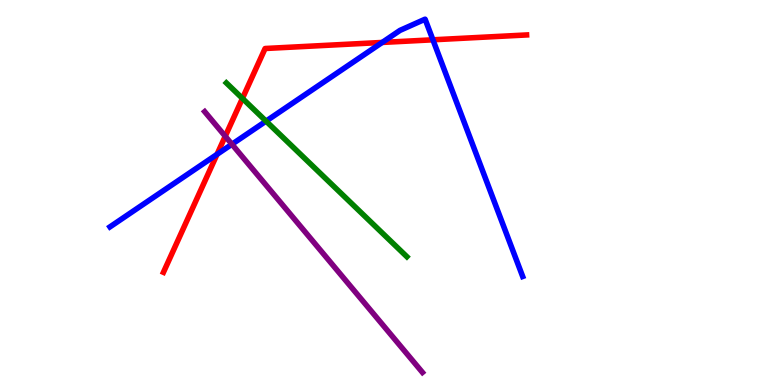[{'lines': ['blue', 'red'], 'intersections': [{'x': 2.8, 'y': 5.99}, {'x': 4.93, 'y': 8.9}, {'x': 5.59, 'y': 8.97}]}, {'lines': ['green', 'red'], 'intersections': [{'x': 3.13, 'y': 7.44}]}, {'lines': ['purple', 'red'], 'intersections': [{'x': 2.91, 'y': 6.46}]}, {'lines': ['blue', 'green'], 'intersections': [{'x': 3.43, 'y': 6.85}]}, {'lines': ['blue', 'purple'], 'intersections': [{'x': 2.99, 'y': 6.25}]}, {'lines': ['green', 'purple'], 'intersections': []}]